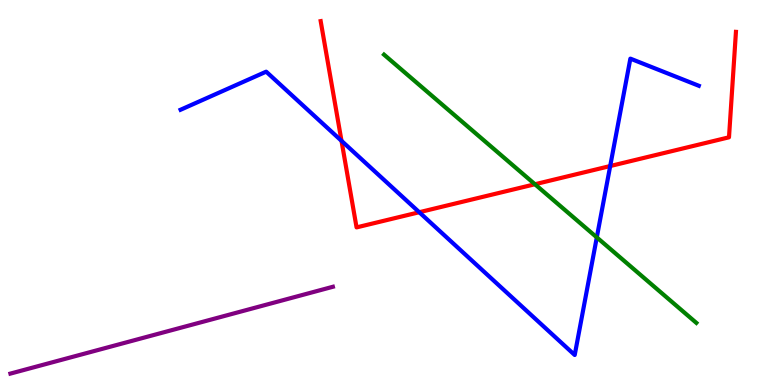[{'lines': ['blue', 'red'], 'intersections': [{'x': 4.41, 'y': 6.34}, {'x': 5.41, 'y': 4.49}, {'x': 7.87, 'y': 5.69}]}, {'lines': ['green', 'red'], 'intersections': [{'x': 6.9, 'y': 5.21}]}, {'lines': ['purple', 'red'], 'intersections': []}, {'lines': ['blue', 'green'], 'intersections': [{'x': 7.7, 'y': 3.83}]}, {'lines': ['blue', 'purple'], 'intersections': []}, {'lines': ['green', 'purple'], 'intersections': []}]